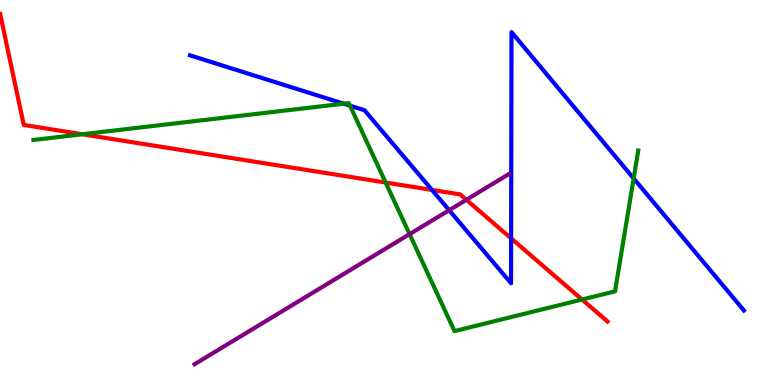[{'lines': ['blue', 'red'], 'intersections': [{'x': 5.57, 'y': 5.07}, {'x': 6.6, 'y': 3.81}]}, {'lines': ['green', 'red'], 'intersections': [{'x': 1.06, 'y': 6.51}, {'x': 4.98, 'y': 5.26}, {'x': 7.51, 'y': 2.22}]}, {'lines': ['purple', 'red'], 'intersections': [{'x': 6.02, 'y': 4.81}]}, {'lines': ['blue', 'green'], 'intersections': [{'x': 4.44, 'y': 7.31}, {'x': 4.52, 'y': 7.26}, {'x': 8.18, 'y': 5.37}]}, {'lines': ['blue', 'purple'], 'intersections': [{'x': 5.8, 'y': 4.54}]}, {'lines': ['green', 'purple'], 'intersections': [{'x': 5.28, 'y': 3.92}]}]